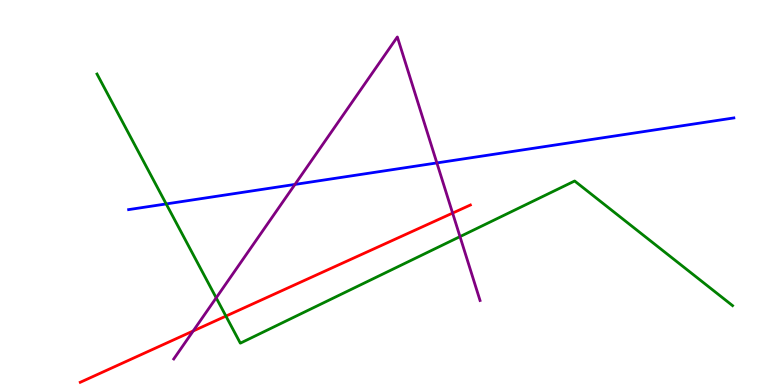[{'lines': ['blue', 'red'], 'intersections': []}, {'lines': ['green', 'red'], 'intersections': [{'x': 2.92, 'y': 1.79}]}, {'lines': ['purple', 'red'], 'intersections': [{'x': 2.49, 'y': 1.4}, {'x': 5.84, 'y': 4.47}]}, {'lines': ['blue', 'green'], 'intersections': [{'x': 2.14, 'y': 4.7}]}, {'lines': ['blue', 'purple'], 'intersections': [{'x': 3.81, 'y': 5.21}, {'x': 5.64, 'y': 5.77}]}, {'lines': ['green', 'purple'], 'intersections': [{'x': 2.79, 'y': 2.26}, {'x': 5.94, 'y': 3.85}]}]